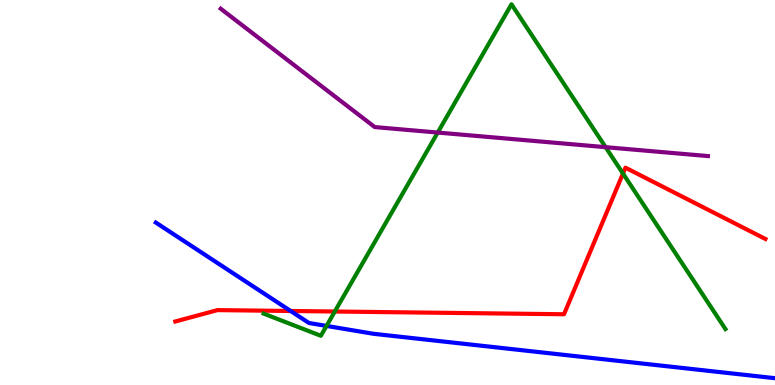[{'lines': ['blue', 'red'], 'intersections': [{'x': 3.75, 'y': 1.92}]}, {'lines': ['green', 'red'], 'intersections': [{'x': 4.32, 'y': 1.91}, {'x': 8.04, 'y': 5.49}]}, {'lines': ['purple', 'red'], 'intersections': []}, {'lines': ['blue', 'green'], 'intersections': [{'x': 4.21, 'y': 1.53}]}, {'lines': ['blue', 'purple'], 'intersections': []}, {'lines': ['green', 'purple'], 'intersections': [{'x': 5.65, 'y': 6.56}, {'x': 7.81, 'y': 6.18}]}]